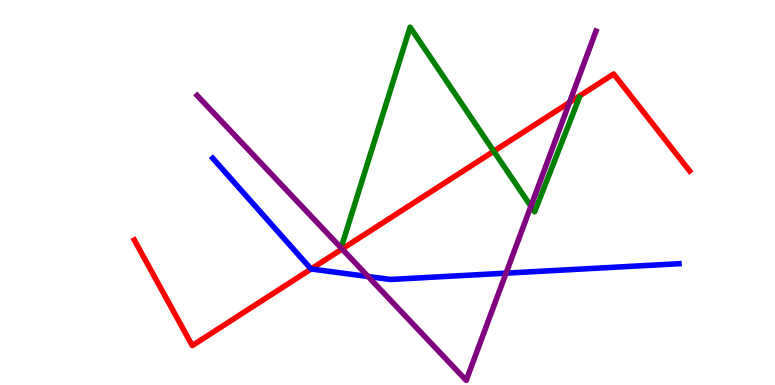[{'lines': ['blue', 'red'], 'intersections': [{'x': 4.01, 'y': 3.01}]}, {'lines': ['green', 'red'], 'intersections': [{'x': 6.37, 'y': 6.07}]}, {'lines': ['purple', 'red'], 'intersections': [{'x': 4.41, 'y': 3.53}, {'x': 7.35, 'y': 7.34}]}, {'lines': ['blue', 'green'], 'intersections': []}, {'lines': ['blue', 'purple'], 'intersections': [{'x': 4.75, 'y': 2.82}, {'x': 6.53, 'y': 2.91}]}, {'lines': ['green', 'purple'], 'intersections': [{'x': 6.85, 'y': 4.64}]}]